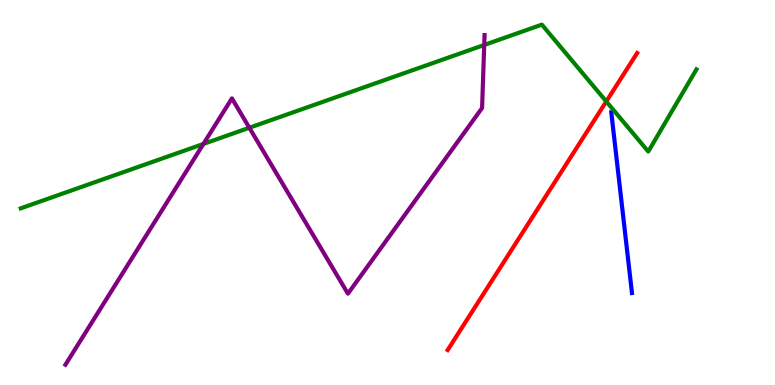[{'lines': ['blue', 'red'], 'intersections': []}, {'lines': ['green', 'red'], 'intersections': [{'x': 7.82, 'y': 7.36}]}, {'lines': ['purple', 'red'], 'intersections': []}, {'lines': ['blue', 'green'], 'intersections': []}, {'lines': ['blue', 'purple'], 'intersections': []}, {'lines': ['green', 'purple'], 'intersections': [{'x': 2.62, 'y': 6.26}, {'x': 3.22, 'y': 6.68}, {'x': 6.25, 'y': 8.83}]}]